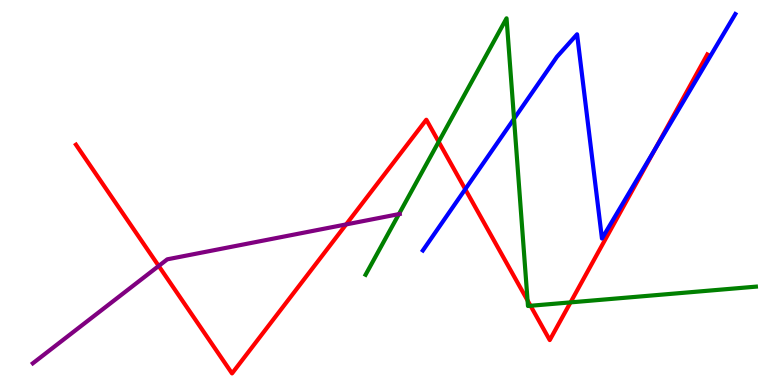[{'lines': ['blue', 'red'], 'intersections': [{'x': 6.0, 'y': 5.09}, {'x': 8.46, 'y': 6.14}]}, {'lines': ['green', 'red'], 'intersections': [{'x': 5.66, 'y': 6.32}, {'x': 6.81, 'y': 2.2}, {'x': 6.85, 'y': 2.06}, {'x': 7.36, 'y': 2.15}]}, {'lines': ['purple', 'red'], 'intersections': [{'x': 2.05, 'y': 3.09}, {'x': 4.47, 'y': 4.17}]}, {'lines': ['blue', 'green'], 'intersections': [{'x': 6.63, 'y': 6.92}]}, {'lines': ['blue', 'purple'], 'intersections': []}, {'lines': ['green', 'purple'], 'intersections': [{'x': 5.15, 'y': 4.44}]}]